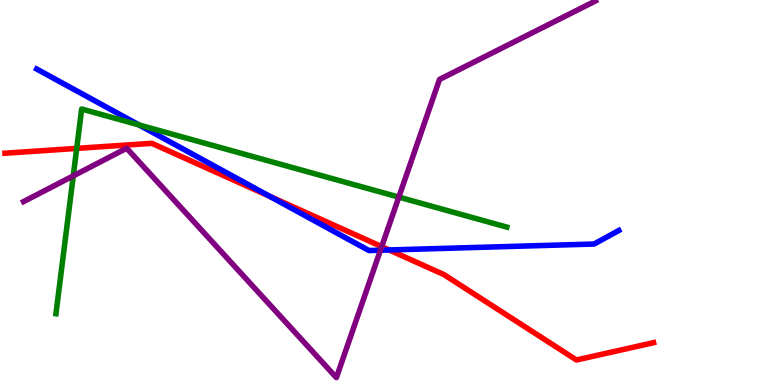[{'lines': ['blue', 'red'], 'intersections': [{'x': 3.48, 'y': 4.9}, {'x': 5.02, 'y': 3.51}]}, {'lines': ['green', 'red'], 'intersections': [{'x': 0.99, 'y': 6.15}]}, {'lines': ['purple', 'red'], 'intersections': [{'x': 4.93, 'y': 3.59}]}, {'lines': ['blue', 'green'], 'intersections': [{'x': 1.79, 'y': 6.75}]}, {'lines': ['blue', 'purple'], 'intersections': [{'x': 4.91, 'y': 3.5}]}, {'lines': ['green', 'purple'], 'intersections': [{'x': 0.945, 'y': 5.43}, {'x': 5.15, 'y': 4.88}]}]